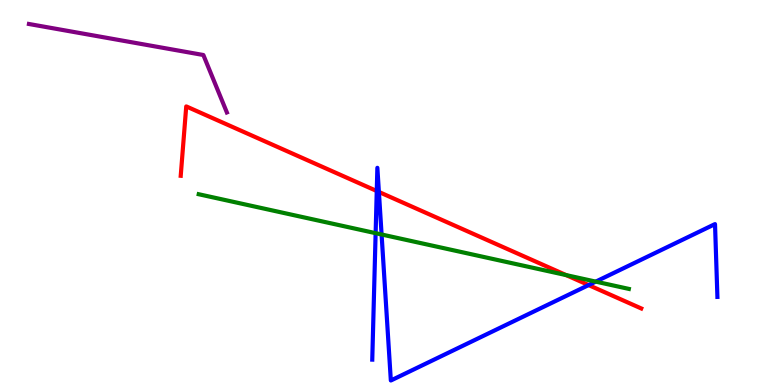[{'lines': ['blue', 'red'], 'intersections': [{'x': 4.86, 'y': 5.04}, {'x': 4.89, 'y': 5.01}, {'x': 7.6, 'y': 2.6}]}, {'lines': ['green', 'red'], 'intersections': [{'x': 7.31, 'y': 2.85}]}, {'lines': ['purple', 'red'], 'intersections': []}, {'lines': ['blue', 'green'], 'intersections': [{'x': 4.85, 'y': 3.94}, {'x': 4.92, 'y': 3.91}, {'x': 7.69, 'y': 2.69}]}, {'lines': ['blue', 'purple'], 'intersections': []}, {'lines': ['green', 'purple'], 'intersections': []}]